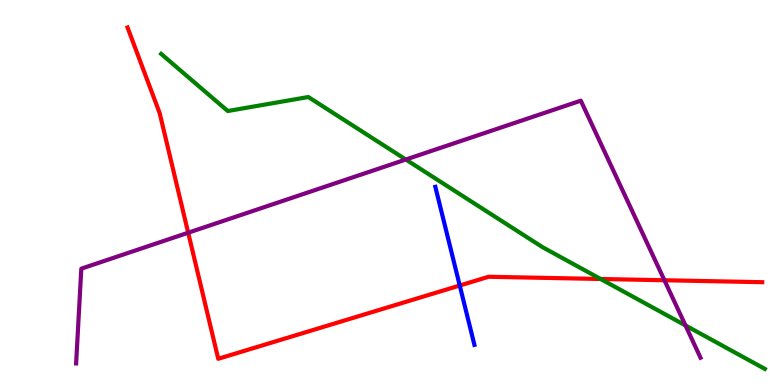[{'lines': ['blue', 'red'], 'intersections': [{'x': 5.93, 'y': 2.58}]}, {'lines': ['green', 'red'], 'intersections': [{'x': 7.75, 'y': 2.75}]}, {'lines': ['purple', 'red'], 'intersections': [{'x': 2.43, 'y': 3.96}, {'x': 8.57, 'y': 2.72}]}, {'lines': ['blue', 'green'], 'intersections': []}, {'lines': ['blue', 'purple'], 'intersections': []}, {'lines': ['green', 'purple'], 'intersections': [{'x': 5.24, 'y': 5.86}, {'x': 8.84, 'y': 1.55}]}]